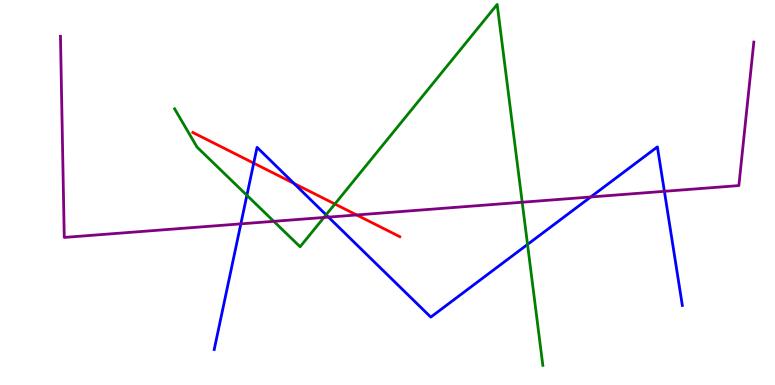[{'lines': ['blue', 'red'], 'intersections': [{'x': 3.27, 'y': 5.76}, {'x': 3.79, 'y': 5.24}]}, {'lines': ['green', 'red'], 'intersections': [{'x': 4.32, 'y': 4.7}]}, {'lines': ['purple', 'red'], 'intersections': [{'x': 4.6, 'y': 4.42}]}, {'lines': ['blue', 'green'], 'intersections': [{'x': 3.19, 'y': 4.93}, {'x': 4.21, 'y': 4.42}, {'x': 6.81, 'y': 3.65}]}, {'lines': ['blue', 'purple'], 'intersections': [{'x': 3.11, 'y': 4.19}, {'x': 4.24, 'y': 4.36}, {'x': 7.62, 'y': 4.88}, {'x': 8.57, 'y': 5.03}]}, {'lines': ['green', 'purple'], 'intersections': [{'x': 3.53, 'y': 4.25}, {'x': 4.18, 'y': 4.35}, {'x': 6.74, 'y': 4.75}]}]